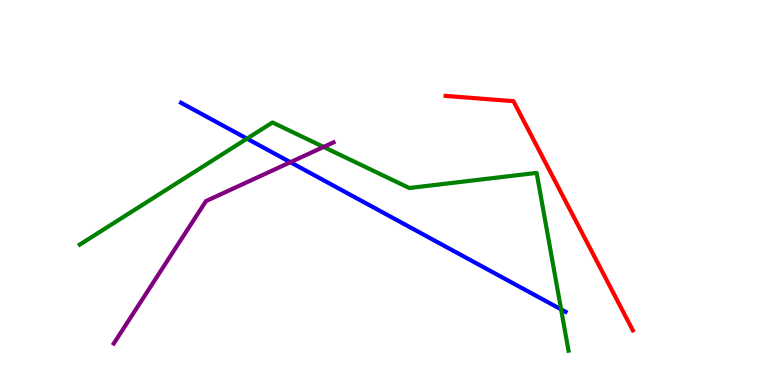[{'lines': ['blue', 'red'], 'intersections': []}, {'lines': ['green', 'red'], 'intersections': []}, {'lines': ['purple', 'red'], 'intersections': []}, {'lines': ['blue', 'green'], 'intersections': [{'x': 3.19, 'y': 6.4}, {'x': 7.24, 'y': 1.96}]}, {'lines': ['blue', 'purple'], 'intersections': [{'x': 3.75, 'y': 5.79}]}, {'lines': ['green', 'purple'], 'intersections': [{'x': 4.18, 'y': 6.18}]}]